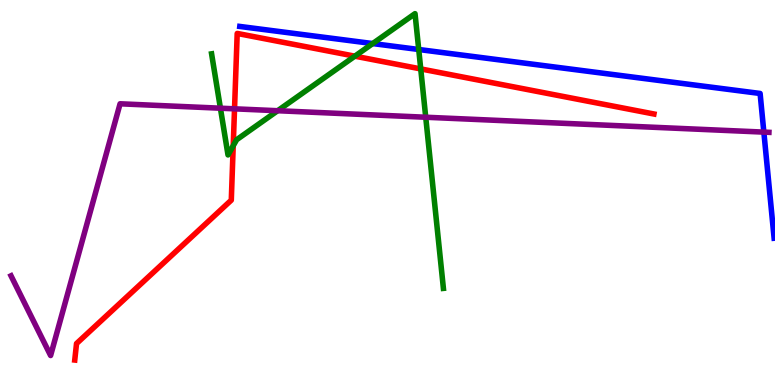[{'lines': ['blue', 'red'], 'intersections': []}, {'lines': ['green', 'red'], 'intersections': [{'x': 3.01, 'y': 6.21}, {'x': 4.58, 'y': 8.54}, {'x': 5.43, 'y': 8.21}]}, {'lines': ['purple', 'red'], 'intersections': [{'x': 3.03, 'y': 7.17}]}, {'lines': ['blue', 'green'], 'intersections': [{'x': 4.81, 'y': 8.87}, {'x': 5.4, 'y': 8.71}]}, {'lines': ['blue', 'purple'], 'intersections': [{'x': 9.86, 'y': 6.57}]}, {'lines': ['green', 'purple'], 'intersections': [{'x': 2.84, 'y': 7.19}, {'x': 3.58, 'y': 7.12}, {'x': 5.49, 'y': 6.95}]}]